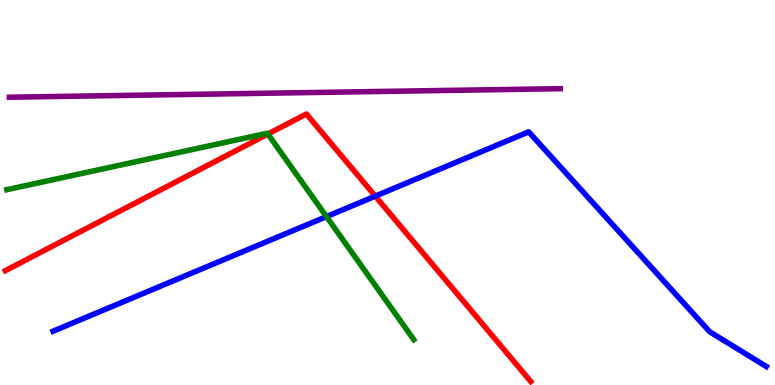[{'lines': ['blue', 'red'], 'intersections': [{'x': 4.84, 'y': 4.91}]}, {'lines': ['green', 'red'], 'intersections': [{'x': 3.46, 'y': 6.52}]}, {'lines': ['purple', 'red'], 'intersections': []}, {'lines': ['blue', 'green'], 'intersections': [{'x': 4.21, 'y': 4.37}]}, {'lines': ['blue', 'purple'], 'intersections': []}, {'lines': ['green', 'purple'], 'intersections': []}]